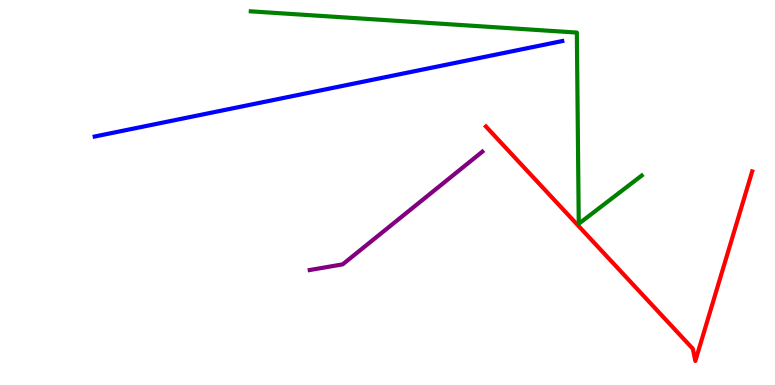[{'lines': ['blue', 'red'], 'intersections': []}, {'lines': ['green', 'red'], 'intersections': []}, {'lines': ['purple', 'red'], 'intersections': []}, {'lines': ['blue', 'green'], 'intersections': []}, {'lines': ['blue', 'purple'], 'intersections': []}, {'lines': ['green', 'purple'], 'intersections': []}]